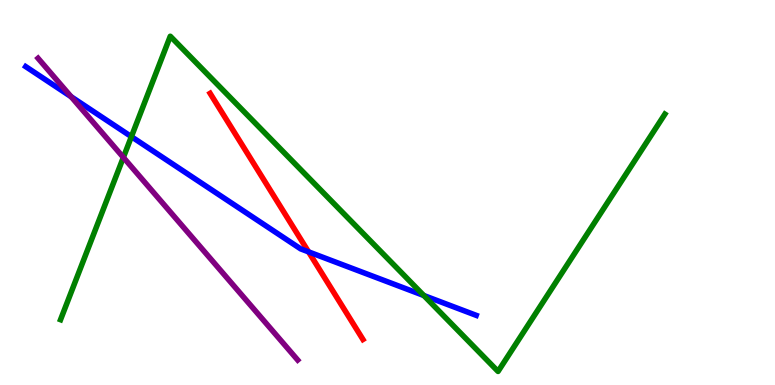[{'lines': ['blue', 'red'], 'intersections': [{'x': 3.98, 'y': 3.46}]}, {'lines': ['green', 'red'], 'intersections': []}, {'lines': ['purple', 'red'], 'intersections': []}, {'lines': ['blue', 'green'], 'intersections': [{'x': 1.7, 'y': 6.45}, {'x': 5.47, 'y': 2.32}]}, {'lines': ['blue', 'purple'], 'intersections': [{'x': 0.918, 'y': 7.49}]}, {'lines': ['green', 'purple'], 'intersections': [{'x': 1.59, 'y': 5.91}]}]